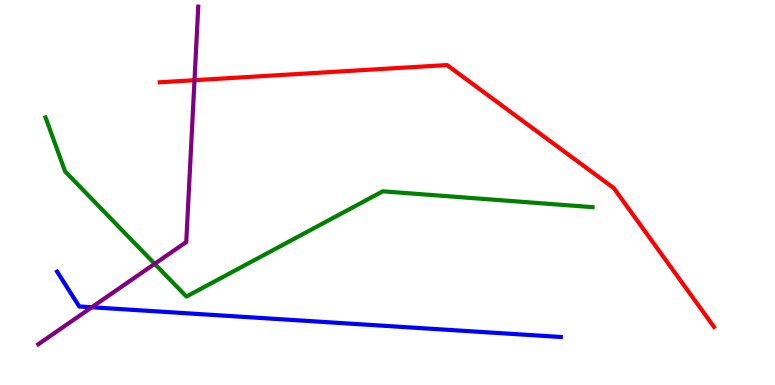[{'lines': ['blue', 'red'], 'intersections': []}, {'lines': ['green', 'red'], 'intersections': []}, {'lines': ['purple', 'red'], 'intersections': [{'x': 2.51, 'y': 7.92}]}, {'lines': ['blue', 'green'], 'intersections': []}, {'lines': ['blue', 'purple'], 'intersections': [{'x': 1.18, 'y': 2.02}]}, {'lines': ['green', 'purple'], 'intersections': [{'x': 2.0, 'y': 3.15}]}]